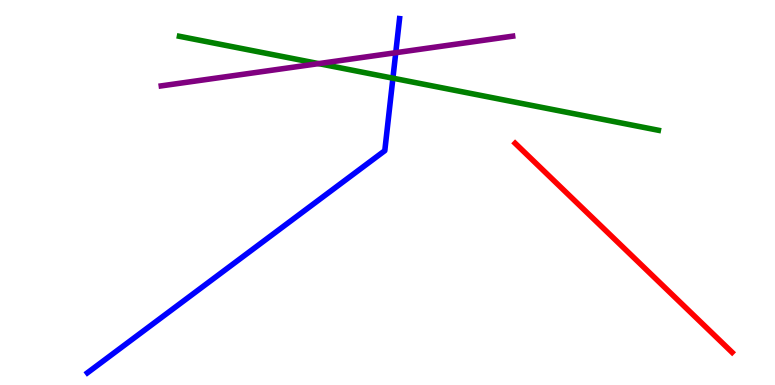[{'lines': ['blue', 'red'], 'intersections': []}, {'lines': ['green', 'red'], 'intersections': []}, {'lines': ['purple', 'red'], 'intersections': []}, {'lines': ['blue', 'green'], 'intersections': [{'x': 5.07, 'y': 7.97}]}, {'lines': ['blue', 'purple'], 'intersections': [{'x': 5.11, 'y': 8.63}]}, {'lines': ['green', 'purple'], 'intersections': [{'x': 4.11, 'y': 8.35}]}]